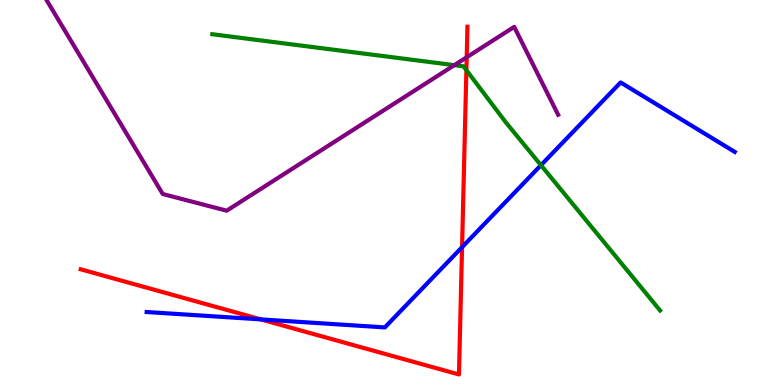[{'lines': ['blue', 'red'], 'intersections': [{'x': 3.37, 'y': 1.7}, {'x': 5.96, 'y': 3.58}]}, {'lines': ['green', 'red'], 'intersections': [{'x': 6.02, 'y': 8.18}]}, {'lines': ['purple', 'red'], 'intersections': [{'x': 6.02, 'y': 8.51}]}, {'lines': ['blue', 'green'], 'intersections': [{'x': 6.98, 'y': 5.71}]}, {'lines': ['blue', 'purple'], 'intersections': []}, {'lines': ['green', 'purple'], 'intersections': [{'x': 5.86, 'y': 8.31}]}]